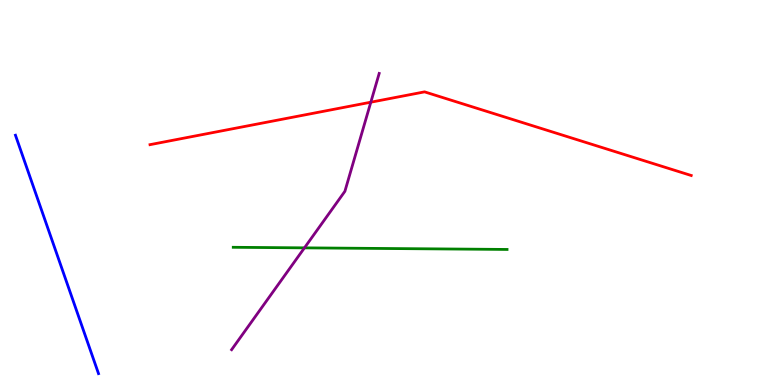[{'lines': ['blue', 'red'], 'intersections': []}, {'lines': ['green', 'red'], 'intersections': []}, {'lines': ['purple', 'red'], 'intersections': [{'x': 4.78, 'y': 7.35}]}, {'lines': ['blue', 'green'], 'intersections': []}, {'lines': ['blue', 'purple'], 'intersections': []}, {'lines': ['green', 'purple'], 'intersections': [{'x': 3.93, 'y': 3.56}]}]